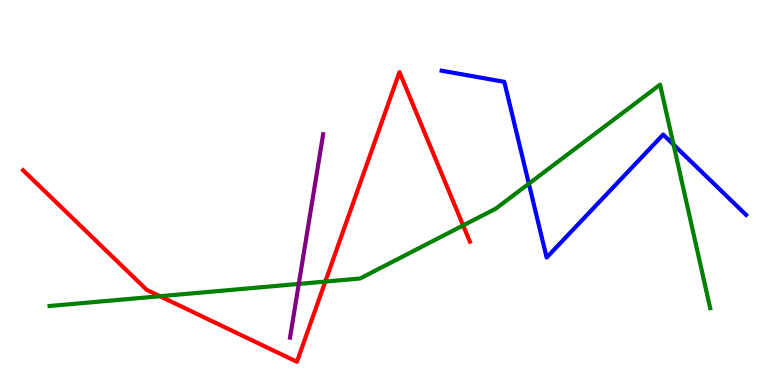[{'lines': ['blue', 'red'], 'intersections': []}, {'lines': ['green', 'red'], 'intersections': [{'x': 2.06, 'y': 2.31}, {'x': 4.2, 'y': 2.69}, {'x': 5.98, 'y': 4.14}]}, {'lines': ['purple', 'red'], 'intersections': []}, {'lines': ['blue', 'green'], 'intersections': [{'x': 6.82, 'y': 5.23}, {'x': 8.69, 'y': 6.24}]}, {'lines': ['blue', 'purple'], 'intersections': []}, {'lines': ['green', 'purple'], 'intersections': [{'x': 3.86, 'y': 2.63}]}]